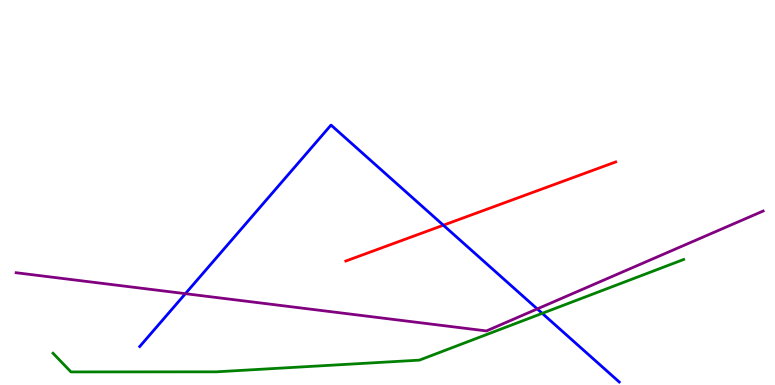[{'lines': ['blue', 'red'], 'intersections': [{'x': 5.72, 'y': 4.15}]}, {'lines': ['green', 'red'], 'intersections': []}, {'lines': ['purple', 'red'], 'intersections': []}, {'lines': ['blue', 'green'], 'intersections': [{'x': 7.0, 'y': 1.86}]}, {'lines': ['blue', 'purple'], 'intersections': [{'x': 2.39, 'y': 2.37}, {'x': 6.93, 'y': 1.98}]}, {'lines': ['green', 'purple'], 'intersections': []}]